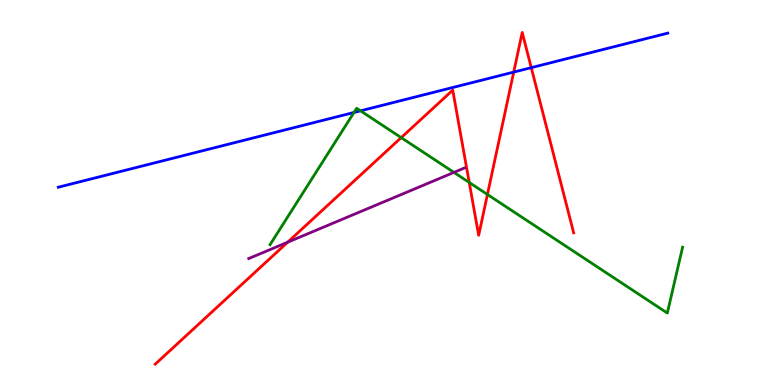[{'lines': ['blue', 'red'], 'intersections': [{'x': 6.63, 'y': 8.13}, {'x': 6.85, 'y': 8.24}]}, {'lines': ['green', 'red'], 'intersections': [{'x': 5.18, 'y': 6.43}, {'x': 6.05, 'y': 5.26}, {'x': 6.29, 'y': 4.95}]}, {'lines': ['purple', 'red'], 'intersections': [{'x': 3.71, 'y': 3.71}]}, {'lines': ['blue', 'green'], 'intersections': [{'x': 4.57, 'y': 7.08}, {'x': 4.65, 'y': 7.12}]}, {'lines': ['blue', 'purple'], 'intersections': []}, {'lines': ['green', 'purple'], 'intersections': [{'x': 5.86, 'y': 5.52}]}]